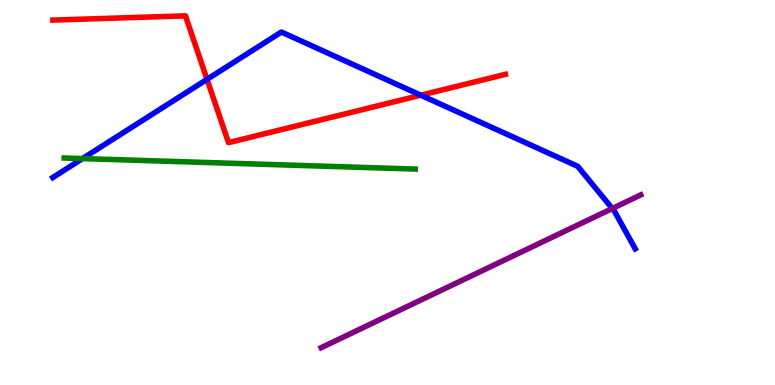[{'lines': ['blue', 'red'], 'intersections': [{'x': 2.67, 'y': 7.94}, {'x': 5.43, 'y': 7.53}]}, {'lines': ['green', 'red'], 'intersections': []}, {'lines': ['purple', 'red'], 'intersections': []}, {'lines': ['blue', 'green'], 'intersections': [{'x': 1.06, 'y': 5.88}]}, {'lines': ['blue', 'purple'], 'intersections': [{'x': 7.9, 'y': 4.58}]}, {'lines': ['green', 'purple'], 'intersections': []}]